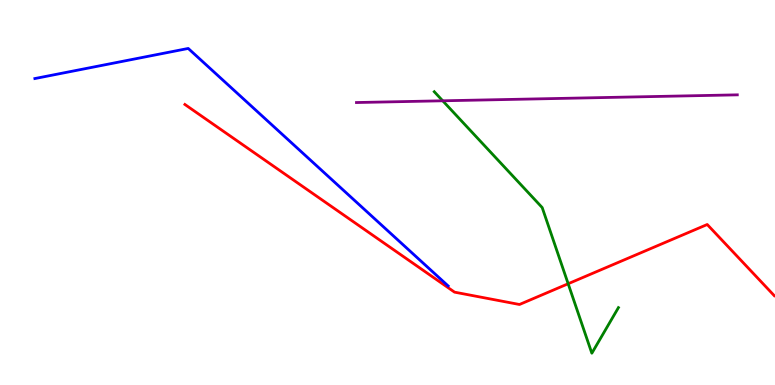[{'lines': ['blue', 'red'], 'intersections': []}, {'lines': ['green', 'red'], 'intersections': [{'x': 7.33, 'y': 2.63}]}, {'lines': ['purple', 'red'], 'intersections': []}, {'lines': ['blue', 'green'], 'intersections': []}, {'lines': ['blue', 'purple'], 'intersections': []}, {'lines': ['green', 'purple'], 'intersections': [{'x': 5.71, 'y': 7.38}]}]